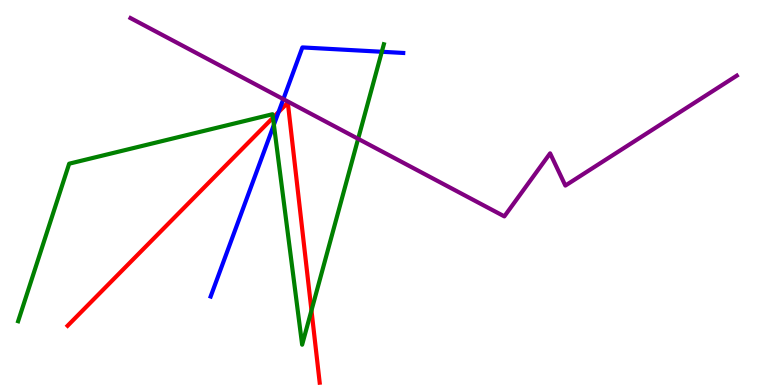[{'lines': ['blue', 'red'], 'intersections': [{'x': 3.6, 'y': 7.09}]}, {'lines': ['green', 'red'], 'intersections': [{'x': 3.52, 'y': 6.94}, {'x': 4.02, 'y': 1.94}]}, {'lines': ['purple', 'red'], 'intersections': []}, {'lines': ['blue', 'green'], 'intersections': [{'x': 3.53, 'y': 6.76}, {'x': 4.93, 'y': 8.66}]}, {'lines': ['blue', 'purple'], 'intersections': [{'x': 3.66, 'y': 7.42}]}, {'lines': ['green', 'purple'], 'intersections': [{'x': 4.62, 'y': 6.39}]}]